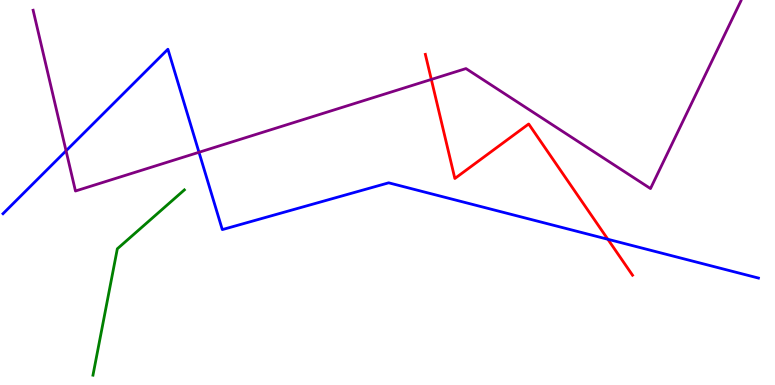[{'lines': ['blue', 'red'], 'intersections': [{'x': 7.84, 'y': 3.79}]}, {'lines': ['green', 'red'], 'intersections': []}, {'lines': ['purple', 'red'], 'intersections': [{'x': 5.57, 'y': 7.94}]}, {'lines': ['blue', 'green'], 'intersections': []}, {'lines': ['blue', 'purple'], 'intersections': [{'x': 0.852, 'y': 6.08}, {'x': 2.57, 'y': 6.04}]}, {'lines': ['green', 'purple'], 'intersections': []}]